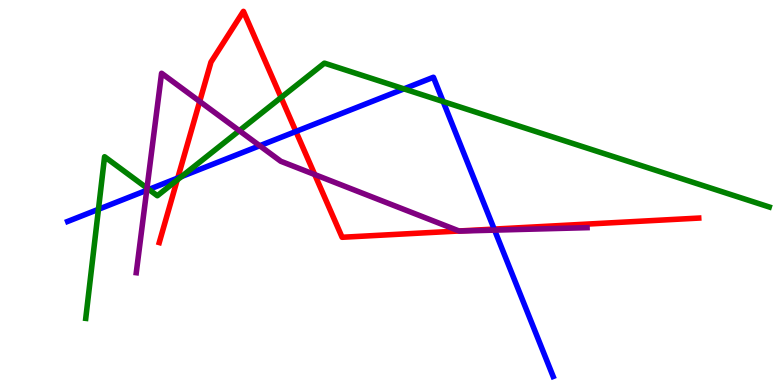[{'lines': ['blue', 'red'], 'intersections': [{'x': 2.29, 'y': 5.38}, {'x': 3.82, 'y': 6.59}, {'x': 6.38, 'y': 4.05}]}, {'lines': ['green', 'red'], 'intersections': [{'x': 2.29, 'y': 5.33}, {'x': 3.63, 'y': 7.47}]}, {'lines': ['purple', 'red'], 'intersections': [{'x': 2.58, 'y': 7.37}, {'x': 4.06, 'y': 5.47}, {'x': 5.92, 'y': 4.0}]}, {'lines': ['blue', 'green'], 'intersections': [{'x': 1.27, 'y': 4.56}, {'x': 1.92, 'y': 5.08}, {'x': 2.34, 'y': 5.41}, {'x': 5.21, 'y': 7.69}, {'x': 5.72, 'y': 7.36}]}, {'lines': ['blue', 'purple'], 'intersections': [{'x': 1.89, 'y': 5.06}, {'x': 3.35, 'y': 6.21}, {'x': 6.38, 'y': 4.02}]}, {'lines': ['green', 'purple'], 'intersections': [{'x': 1.9, 'y': 5.11}, {'x': 3.09, 'y': 6.61}]}]